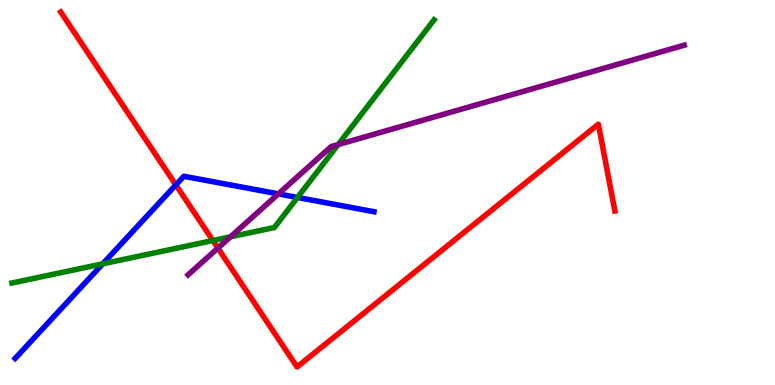[{'lines': ['blue', 'red'], 'intersections': [{'x': 2.27, 'y': 5.2}]}, {'lines': ['green', 'red'], 'intersections': [{'x': 2.75, 'y': 3.75}]}, {'lines': ['purple', 'red'], 'intersections': [{'x': 2.81, 'y': 3.56}]}, {'lines': ['blue', 'green'], 'intersections': [{'x': 1.33, 'y': 3.15}, {'x': 3.84, 'y': 4.87}]}, {'lines': ['blue', 'purple'], 'intersections': [{'x': 3.59, 'y': 4.96}]}, {'lines': ['green', 'purple'], 'intersections': [{'x': 2.97, 'y': 3.85}, {'x': 4.36, 'y': 6.25}]}]